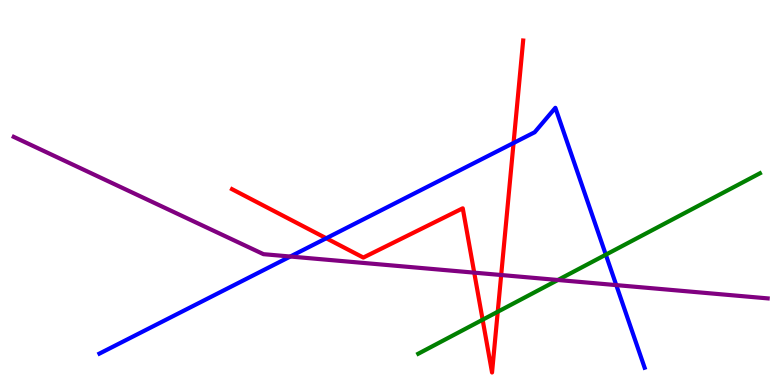[{'lines': ['blue', 'red'], 'intersections': [{'x': 4.21, 'y': 3.81}, {'x': 6.63, 'y': 6.29}]}, {'lines': ['green', 'red'], 'intersections': [{'x': 6.23, 'y': 1.7}, {'x': 6.42, 'y': 1.9}]}, {'lines': ['purple', 'red'], 'intersections': [{'x': 6.12, 'y': 2.92}, {'x': 6.47, 'y': 2.86}]}, {'lines': ['blue', 'green'], 'intersections': [{'x': 7.82, 'y': 3.38}]}, {'lines': ['blue', 'purple'], 'intersections': [{'x': 3.75, 'y': 3.34}, {'x': 7.95, 'y': 2.59}]}, {'lines': ['green', 'purple'], 'intersections': [{'x': 7.2, 'y': 2.73}]}]